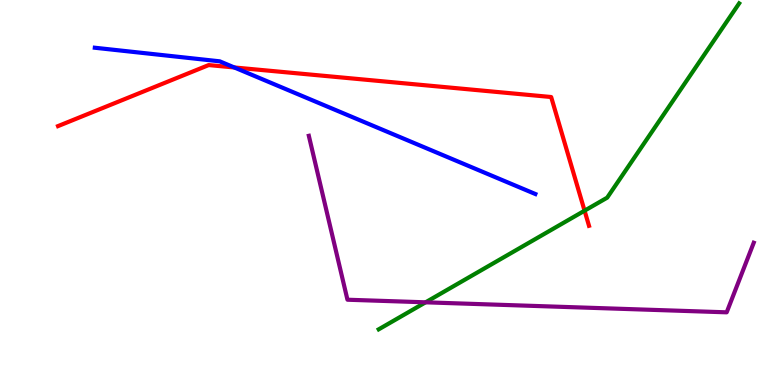[{'lines': ['blue', 'red'], 'intersections': [{'x': 3.02, 'y': 8.25}]}, {'lines': ['green', 'red'], 'intersections': [{'x': 7.54, 'y': 4.53}]}, {'lines': ['purple', 'red'], 'intersections': []}, {'lines': ['blue', 'green'], 'intersections': []}, {'lines': ['blue', 'purple'], 'intersections': []}, {'lines': ['green', 'purple'], 'intersections': [{'x': 5.49, 'y': 2.15}]}]